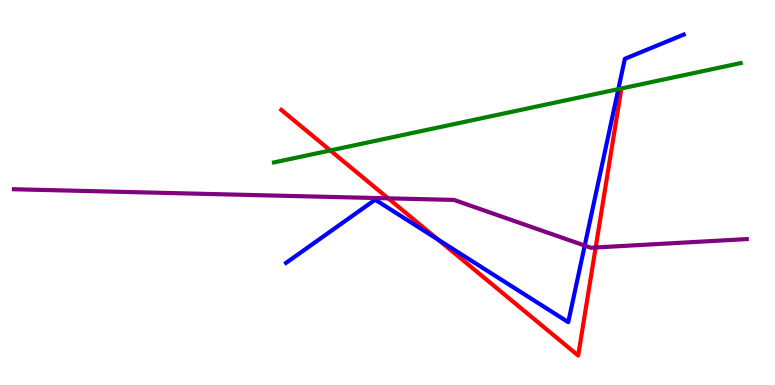[{'lines': ['blue', 'red'], 'intersections': [{'x': 5.65, 'y': 3.78}]}, {'lines': ['green', 'red'], 'intersections': [{'x': 4.26, 'y': 6.09}]}, {'lines': ['purple', 'red'], 'intersections': [{'x': 5.01, 'y': 4.85}, {'x': 7.69, 'y': 3.57}]}, {'lines': ['blue', 'green'], 'intersections': [{'x': 7.98, 'y': 7.68}]}, {'lines': ['blue', 'purple'], 'intersections': [{'x': 7.54, 'y': 3.62}]}, {'lines': ['green', 'purple'], 'intersections': []}]